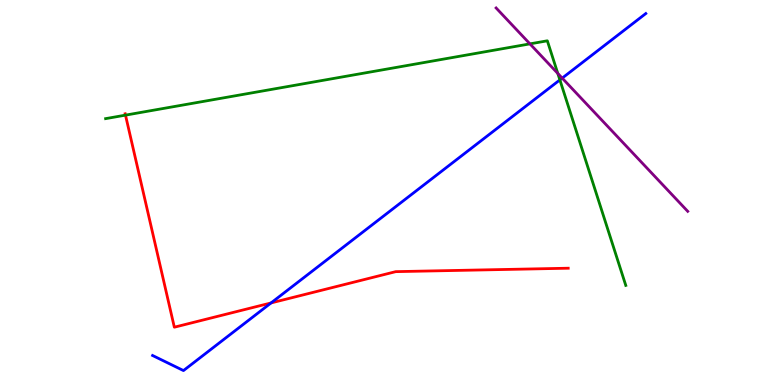[{'lines': ['blue', 'red'], 'intersections': [{'x': 3.5, 'y': 2.13}]}, {'lines': ['green', 'red'], 'intersections': [{'x': 1.62, 'y': 7.01}]}, {'lines': ['purple', 'red'], 'intersections': []}, {'lines': ['blue', 'green'], 'intersections': [{'x': 7.22, 'y': 7.92}]}, {'lines': ['blue', 'purple'], 'intersections': [{'x': 7.25, 'y': 7.97}]}, {'lines': ['green', 'purple'], 'intersections': [{'x': 6.84, 'y': 8.86}, {'x': 7.2, 'y': 8.09}]}]